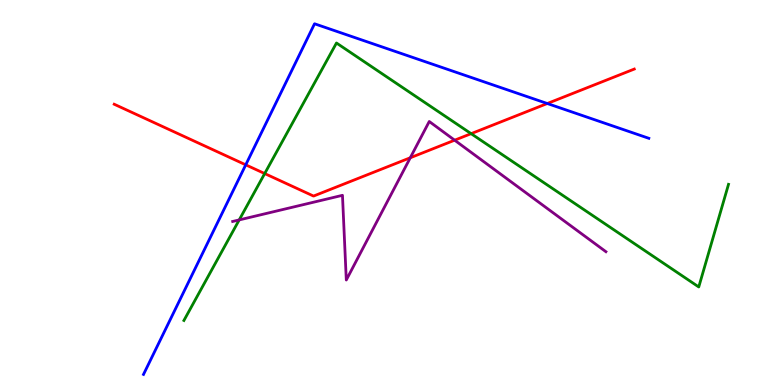[{'lines': ['blue', 'red'], 'intersections': [{'x': 3.17, 'y': 5.72}, {'x': 7.06, 'y': 7.31}]}, {'lines': ['green', 'red'], 'intersections': [{'x': 3.42, 'y': 5.49}, {'x': 6.08, 'y': 6.53}]}, {'lines': ['purple', 'red'], 'intersections': [{'x': 5.29, 'y': 5.9}, {'x': 5.87, 'y': 6.36}]}, {'lines': ['blue', 'green'], 'intersections': []}, {'lines': ['blue', 'purple'], 'intersections': []}, {'lines': ['green', 'purple'], 'intersections': [{'x': 3.09, 'y': 4.29}]}]